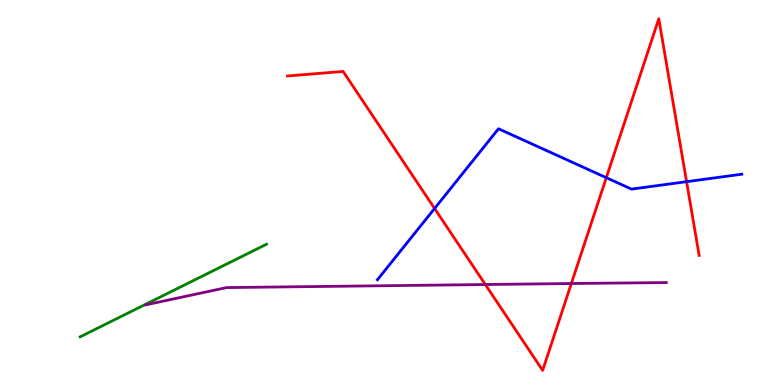[{'lines': ['blue', 'red'], 'intersections': [{'x': 5.61, 'y': 4.58}, {'x': 7.82, 'y': 5.38}, {'x': 8.86, 'y': 5.28}]}, {'lines': ['green', 'red'], 'intersections': []}, {'lines': ['purple', 'red'], 'intersections': [{'x': 6.26, 'y': 2.61}, {'x': 7.37, 'y': 2.64}]}, {'lines': ['blue', 'green'], 'intersections': []}, {'lines': ['blue', 'purple'], 'intersections': []}, {'lines': ['green', 'purple'], 'intersections': []}]